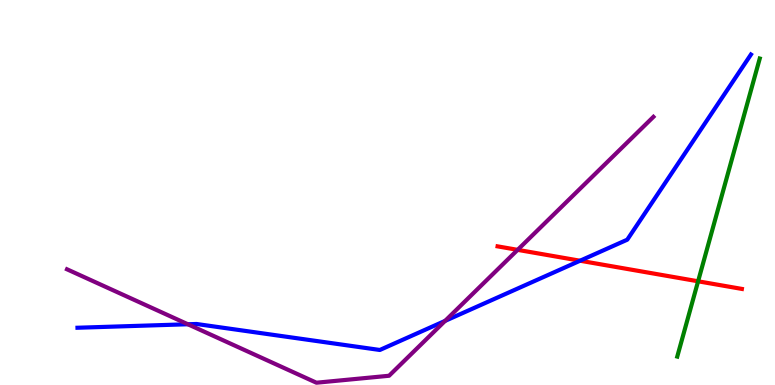[{'lines': ['blue', 'red'], 'intersections': [{'x': 7.48, 'y': 3.23}]}, {'lines': ['green', 'red'], 'intersections': [{'x': 9.01, 'y': 2.69}]}, {'lines': ['purple', 'red'], 'intersections': [{'x': 6.68, 'y': 3.51}]}, {'lines': ['blue', 'green'], 'intersections': []}, {'lines': ['blue', 'purple'], 'intersections': [{'x': 2.42, 'y': 1.58}, {'x': 5.74, 'y': 1.67}]}, {'lines': ['green', 'purple'], 'intersections': []}]